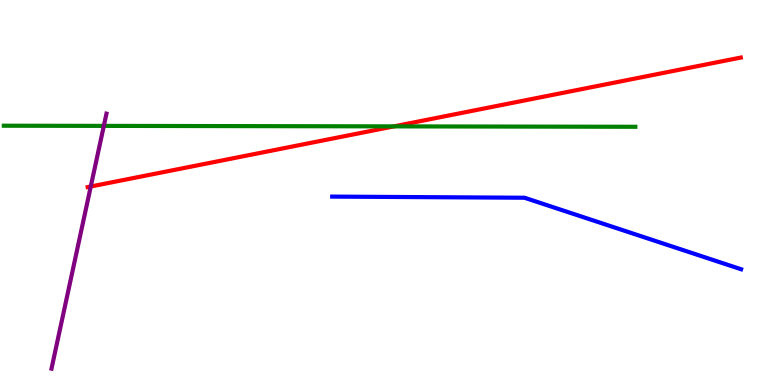[{'lines': ['blue', 'red'], 'intersections': []}, {'lines': ['green', 'red'], 'intersections': [{'x': 5.08, 'y': 6.72}]}, {'lines': ['purple', 'red'], 'intersections': [{'x': 1.17, 'y': 5.16}]}, {'lines': ['blue', 'green'], 'intersections': []}, {'lines': ['blue', 'purple'], 'intersections': []}, {'lines': ['green', 'purple'], 'intersections': [{'x': 1.34, 'y': 6.73}]}]